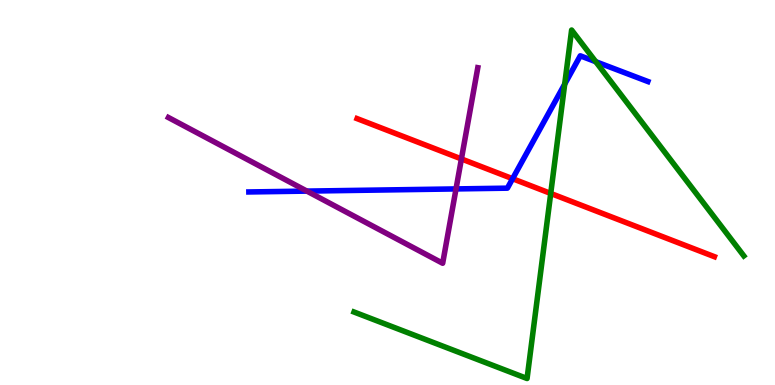[{'lines': ['blue', 'red'], 'intersections': [{'x': 6.61, 'y': 5.36}]}, {'lines': ['green', 'red'], 'intersections': [{'x': 7.11, 'y': 4.98}]}, {'lines': ['purple', 'red'], 'intersections': [{'x': 5.95, 'y': 5.87}]}, {'lines': ['blue', 'green'], 'intersections': [{'x': 7.29, 'y': 7.82}, {'x': 7.69, 'y': 8.4}]}, {'lines': ['blue', 'purple'], 'intersections': [{'x': 3.96, 'y': 5.04}, {'x': 5.88, 'y': 5.09}]}, {'lines': ['green', 'purple'], 'intersections': []}]